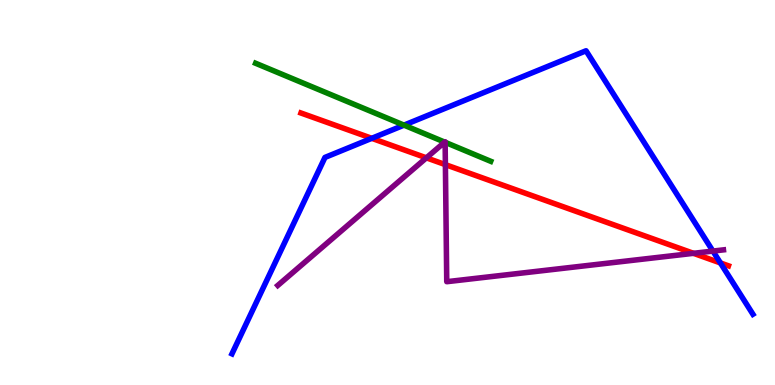[{'lines': ['blue', 'red'], 'intersections': [{'x': 4.8, 'y': 6.41}, {'x': 9.3, 'y': 3.17}]}, {'lines': ['green', 'red'], 'intersections': []}, {'lines': ['purple', 'red'], 'intersections': [{'x': 5.5, 'y': 5.9}, {'x': 5.75, 'y': 5.72}, {'x': 8.95, 'y': 3.42}]}, {'lines': ['blue', 'green'], 'intersections': [{'x': 5.21, 'y': 6.75}]}, {'lines': ['blue', 'purple'], 'intersections': [{'x': 9.2, 'y': 3.48}]}, {'lines': ['green', 'purple'], 'intersections': [{'x': 5.74, 'y': 6.31}, {'x': 5.74, 'y': 6.3}]}]